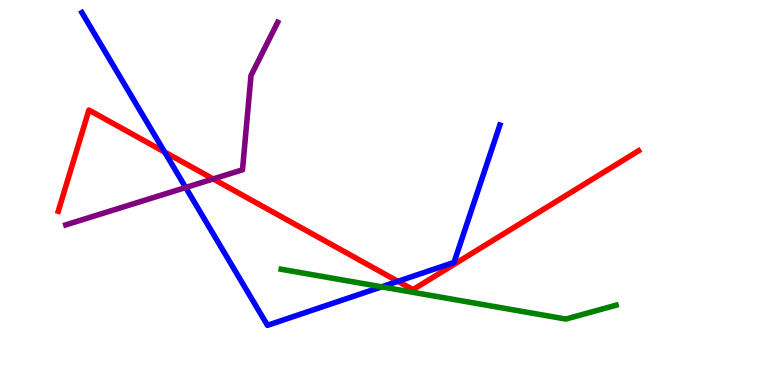[{'lines': ['blue', 'red'], 'intersections': [{'x': 2.12, 'y': 6.05}, {'x': 5.13, 'y': 2.69}]}, {'lines': ['green', 'red'], 'intersections': []}, {'lines': ['purple', 'red'], 'intersections': [{'x': 2.75, 'y': 5.35}]}, {'lines': ['blue', 'green'], 'intersections': [{'x': 4.92, 'y': 2.55}]}, {'lines': ['blue', 'purple'], 'intersections': [{'x': 2.4, 'y': 5.13}]}, {'lines': ['green', 'purple'], 'intersections': []}]